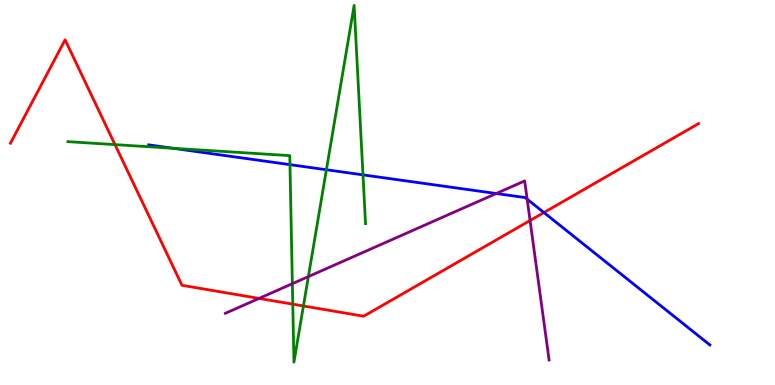[{'lines': ['blue', 'red'], 'intersections': [{'x': 7.02, 'y': 4.48}]}, {'lines': ['green', 'red'], 'intersections': [{'x': 1.48, 'y': 6.24}, {'x': 3.78, 'y': 2.1}, {'x': 3.92, 'y': 2.05}]}, {'lines': ['purple', 'red'], 'intersections': [{'x': 3.34, 'y': 2.25}, {'x': 6.84, 'y': 4.27}]}, {'lines': ['blue', 'green'], 'intersections': [{'x': 2.23, 'y': 6.15}, {'x': 3.74, 'y': 5.72}, {'x': 4.21, 'y': 5.59}, {'x': 4.68, 'y': 5.46}]}, {'lines': ['blue', 'purple'], 'intersections': [{'x': 6.4, 'y': 4.97}, {'x': 6.8, 'y': 4.83}]}, {'lines': ['green', 'purple'], 'intersections': [{'x': 3.77, 'y': 2.63}, {'x': 3.98, 'y': 2.82}]}]